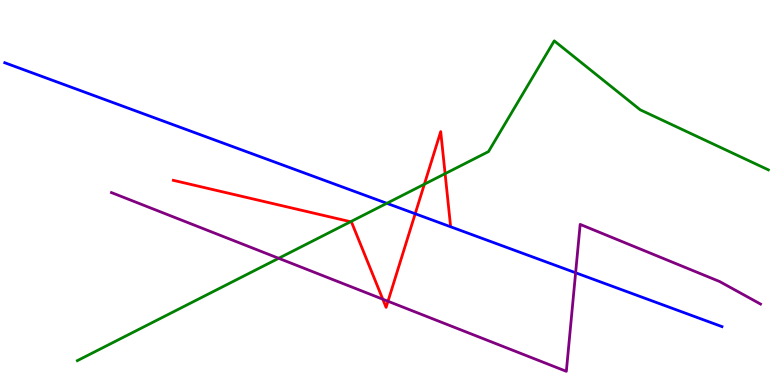[{'lines': ['blue', 'red'], 'intersections': [{'x': 5.36, 'y': 4.45}]}, {'lines': ['green', 'red'], 'intersections': [{'x': 4.52, 'y': 4.24}, {'x': 5.48, 'y': 5.22}, {'x': 5.74, 'y': 5.49}]}, {'lines': ['purple', 'red'], 'intersections': [{'x': 4.94, 'y': 2.23}, {'x': 5.01, 'y': 2.18}]}, {'lines': ['blue', 'green'], 'intersections': [{'x': 4.99, 'y': 4.72}]}, {'lines': ['blue', 'purple'], 'intersections': [{'x': 7.43, 'y': 2.92}]}, {'lines': ['green', 'purple'], 'intersections': [{'x': 3.6, 'y': 3.29}]}]